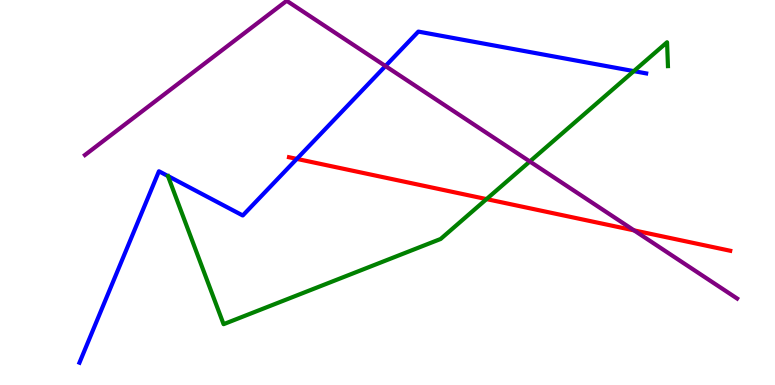[{'lines': ['blue', 'red'], 'intersections': [{'x': 3.83, 'y': 5.87}]}, {'lines': ['green', 'red'], 'intersections': [{'x': 6.28, 'y': 4.83}]}, {'lines': ['purple', 'red'], 'intersections': [{'x': 8.18, 'y': 4.02}]}, {'lines': ['blue', 'green'], 'intersections': [{'x': 8.18, 'y': 8.15}]}, {'lines': ['blue', 'purple'], 'intersections': [{'x': 4.97, 'y': 8.28}]}, {'lines': ['green', 'purple'], 'intersections': [{'x': 6.84, 'y': 5.81}]}]